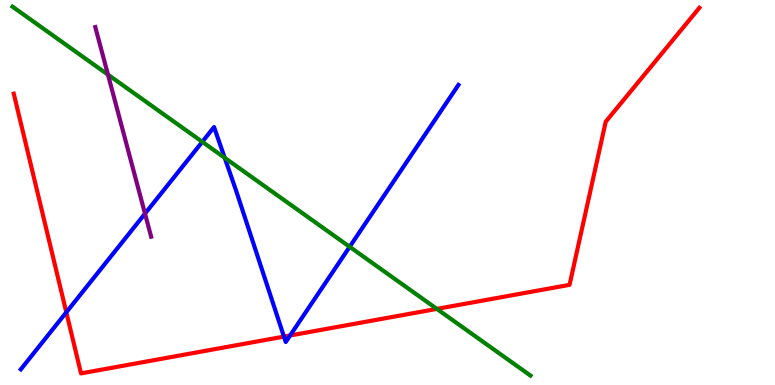[{'lines': ['blue', 'red'], 'intersections': [{'x': 0.856, 'y': 1.89}, {'x': 3.66, 'y': 1.26}, {'x': 3.74, 'y': 1.29}]}, {'lines': ['green', 'red'], 'intersections': [{'x': 5.64, 'y': 1.98}]}, {'lines': ['purple', 'red'], 'intersections': []}, {'lines': ['blue', 'green'], 'intersections': [{'x': 2.61, 'y': 6.32}, {'x': 2.9, 'y': 5.9}, {'x': 4.51, 'y': 3.59}]}, {'lines': ['blue', 'purple'], 'intersections': [{'x': 1.87, 'y': 4.45}]}, {'lines': ['green', 'purple'], 'intersections': [{'x': 1.39, 'y': 8.06}]}]